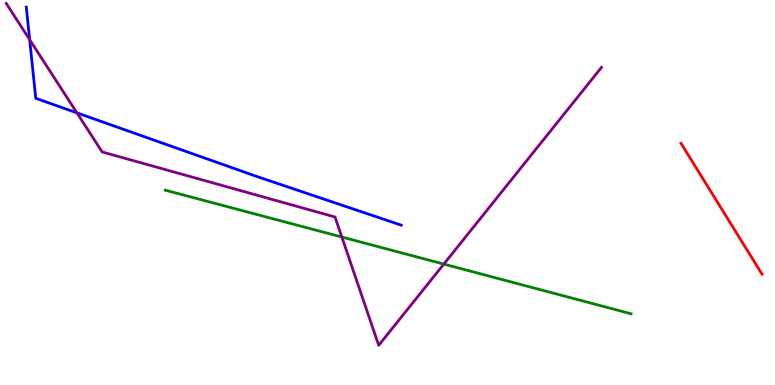[{'lines': ['blue', 'red'], 'intersections': []}, {'lines': ['green', 'red'], 'intersections': []}, {'lines': ['purple', 'red'], 'intersections': []}, {'lines': ['blue', 'green'], 'intersections': []}, {'lines': ['blue', 'purple'], 'intersections': [{'x': 0.383, 'y': 8.97}, {'x': 0.992, 'y': 7.07}]}, {'lines': ['green', 'purple'], 'intersections': [{'x': 4.41, 'y': 3.84}, {'x': 5.73, 'y': 3.14}]}]